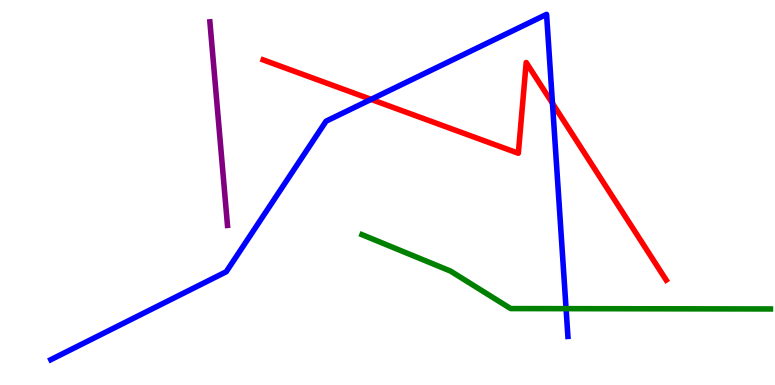[{'lines': ['blue', 'red'], 'intersections': [{'x': 4.79, 'y': 7.42}, {'x': 7.13, 'y': 7.32}]}, {'lines': ['green', 'red'], 'intersections': []}, {'lines': ['purple', 'red'], 'intersections': []}, {'lines': ['blue', 'green'], 'intersections': [{'x': 7.3, 'y': 1.98}]}, {'lines': ['blue', 'purple'], 'intersections': []}, {'lines': ['green', 'purple'], 'intersections': []}]